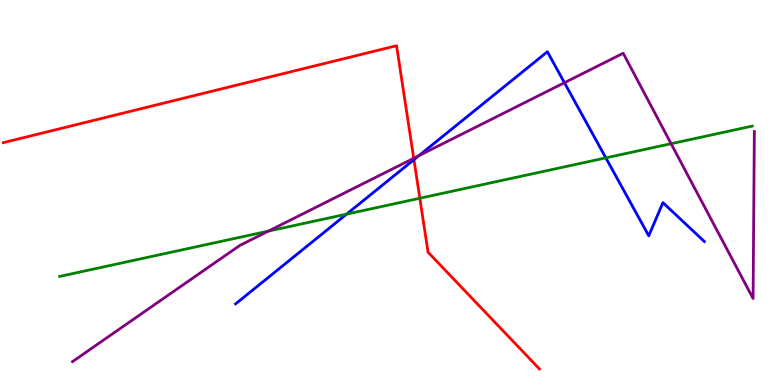[{'lines': ['blue', 'red'], 'intersections': [{'x': 5.34, 'y': 5.85}]}, {'lines': ['green', 'red'], 'intersections': [{'x': 5.42, 'y': 4.85}]}, {'lines': ['purple', 'red'], 'intersections': [{'x': 5.34, 'y': 5.89}]}, {'lines': ['blue', 'green'], 'intersections': [{'x': 4.47, 'y': 4.44}, {'x': 7.82, 'y': 5.9}]}, {'lines': ['blue', 'purple'], 'intersections': [{'x': 5.4, 'y': 5.96}, {'x': 7.28, 'y': 7.85}]}, {'lines': ['green', 'purple'], 'intersections': [{'x': 3.46, 'y': 4.0}, {'x': 8.66, 'y': 6.27}]}]